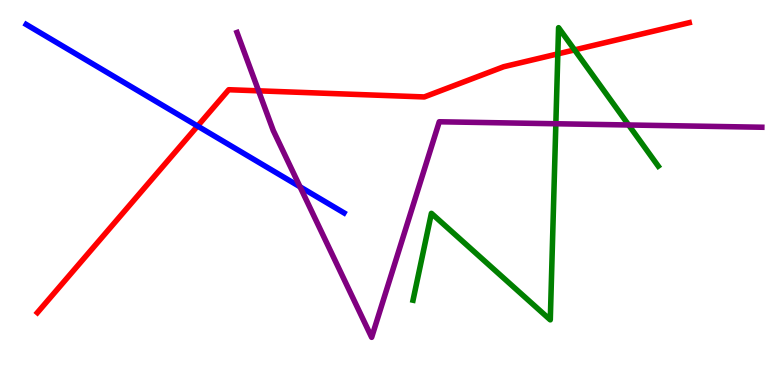[{'lines': ['blue', 'red'], 'intersections': [{'x': 2.55, 'y': 6.73}]}, {'lines': ['green', 'red'], 'intersections': [{'x': 7.2, 'y': 8.6}, {'x': 7.41, 'y': 8.7}]}, {'lines': ['purple', 'red'], 'intersections': [{'x': 3.34, 'y': 7.64}]}, {'lines': ['blue', 'green'], 'intersections': []}, {'lines': ['blue', 'purple'], 'intersections': [{'x': 3.87, 'y': 5.15}]}, {'lines': ['green', 'purple'], 'intersections': [{'x': 7.17, 'y': 6.79}, {'x': 8.11, 'y': 6.75}]}]